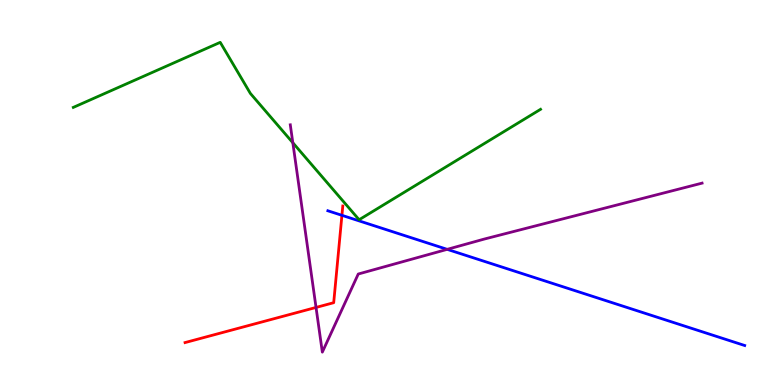[{'lines': ['blue', 'red'], 'intersections': [{'x': 4.41, 'y': 4.41}]}, {'lines': ['green', 'red'], 'intersections': []}, {'lines': ['purple', 'red'], 'intersections': [{'x': 4.08, 'y': 2.01}]}, {'lines': ['blue', 'green'], 'intersections': []}, {'lines': ['blue', 'purple'], 'intersections': [{'x': 5.77, 'y': 3.52}]}, {'lines': ['green', 'purple'], 'intersections': [{'x': 3.78, 'y': 6.29}]}]